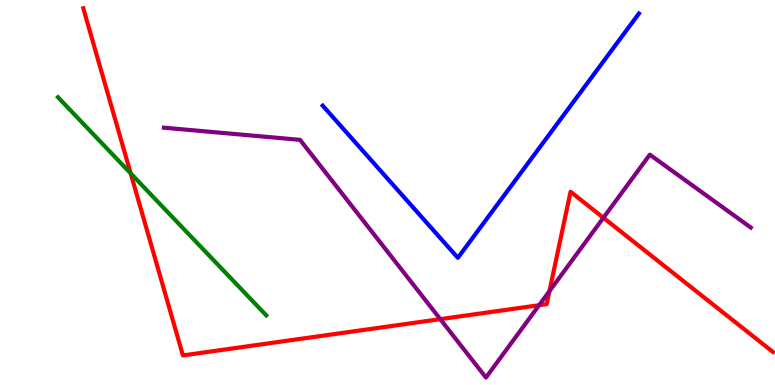[{'lines': ['blue', 'red'], 'intersections': []}, {'lines': ['green', 'red'], 'intersections': [{'x': 1.69, 'y': 5.5}]}, {'lines': ['purple', 'red'], 'intersections': [{'x': 5.68, 'y': 1.71}, {'x': 6.96, 'y': 2.07}, {'x': 7.09, 'y': 2.44}, {'x': 7.79, 'y': 4.34}]}, {'lines': ['blue', 'green'], 'intersections': []}, {'lines': ['blue', 'purple'], 'intersections': []}, {'lines': ['green', 'purple'], 'intersections': []}]